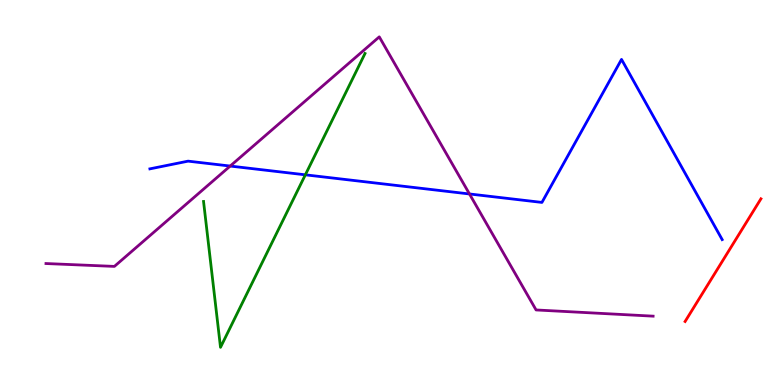[{'lines': ['blue', 'red'], 'intersections': []}, {'lines': ['green', 'red'], 'intersections': []}, {'lines': ['purple', 'red'], 'intersections': []}, {'lines': ['blue', 'green'], 'intersections': [{'x': 3.94, 'y': 5.46}]}, {'lines': ['blue', 'purple'], 'intersections': [{'x': 2.97, 'y': 5.69}, {'x': 6.06, 'y': 4.96}]}, {'lines': ['green', 'purple'], 'intersections': []}]